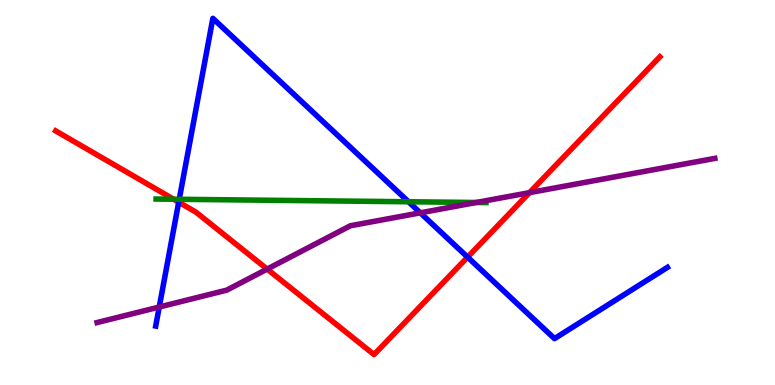[{'lines': ['blue', 'red'], 'intersections': [{'x': 2.31, 'y': 4.75}, {'x': 6.03, 'y': 3.32}]}, {'lines': ['green', 'red'], 'intersections': [{'x': 2.24, 'y': 4.83}]}, {'lines': ['purple', 'red'], 'intersections': [{'x': 3.45, 'y': 3.01}, {'x': 6.83, 'y': 5.0}]}, {'lines': ['blue', 'green'], 'intersections': [{'x': 2.31, 'y': 4.82}, {'x': 5.27, 'y': 4.76}]}, {'lines': ['blue', 'purple'], 'intersections': [{'x': 2.05, 'y': 2.03}, {'x': 5.42, 'y': 4.47}]}, {'lines': ['green', 'purple'], 'intersections': [{'x': 6.15, 'y': 4.74}]}]